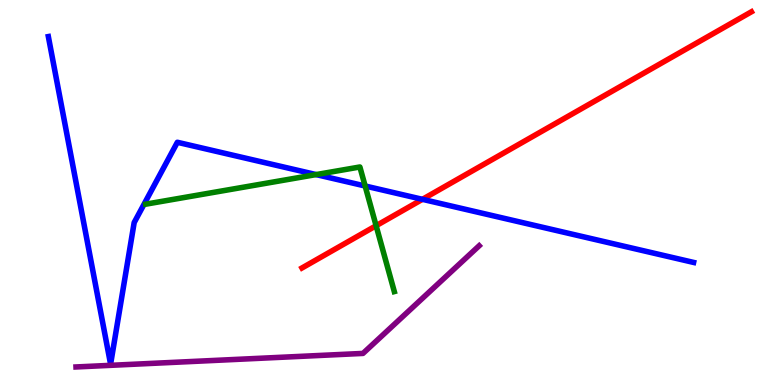[{'lines': ['blue', 'red'], 'intersections': [{'x': 5.45, 'y': 4.82}]}, {'lines': ['green', 'red'], 'intersections': [{'x': 4.85, 'y': 4.14}]}, {'lines': ['purple', 'red'], 'intersections': []}, {'lines': ['blue', 'green'], 'intersections': [{'x': 4.08, 'y': 5.47}, {'x': 4.71, 'y': 5.17}]}, {'lines': ['blue', 'purple'], 'intersections': []}, {'lines': ['green', 'purple'], 'intersections': []}]